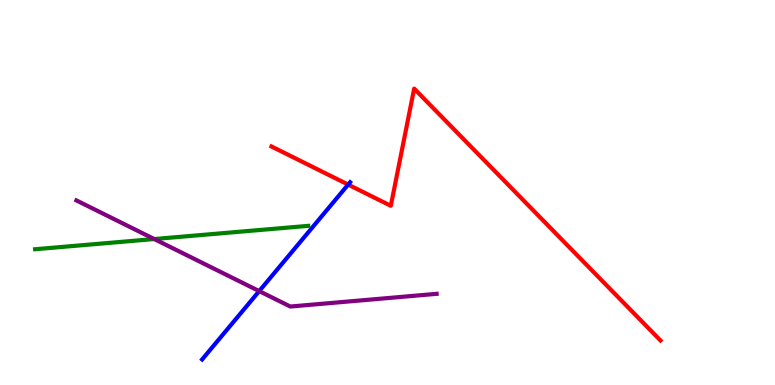[{'lines': ['blue', 'red'], 'intersections': [{'x': 4.49, 'y': 5.21}]}, {'lines': ['green', 'red'], 'intersections': []}, {'lines': ['purple', 'red'], 'intersections': []}, {'lines': ['blue', 'green'], 'intersections': []}, {'lines': ['blue', 'purple'], 'intersections': [{'x': 3.34, 'y': 2.44}]}, {'lines': ['green', 'purple'], 'intersections': [{'x': 1.99, 'y': 3.79}]}]